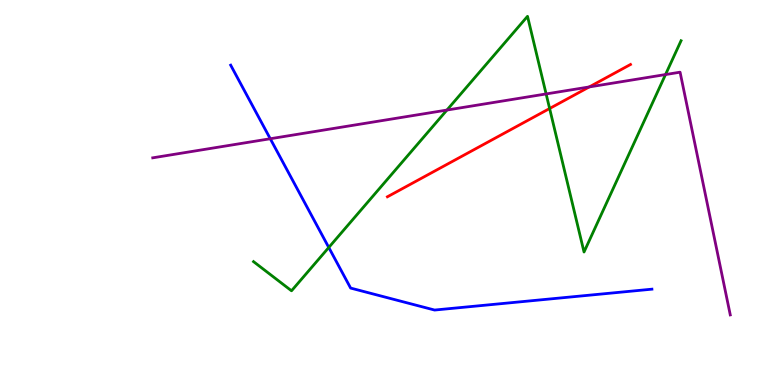[{'lines': ['blue', 'red'], 'intersections': []}, {'lines': ['green', 'red'], 'intersections': [{'x': 7.09, 'y': 7.18}]}, {'lines': ['purple', 'red'], 'intersections': [{'x': 7.6, 'y': 7.74}]}, {'lines': ['blue', 'green'], 'intersections': [{'x': 4.24, 'y': 3.57}]}, {'lines': ['blue', 'purple'], 'intersections': [{'x': 3.49, 'y': 6.4}]}, {'lines': ['green', 'purple'], 'intersections': [{'x': 5.77, 'y': 7.14}, {'x': 7.05, 'y': 7.56}, {'x': 8.59, 'y': 8.06}]}]